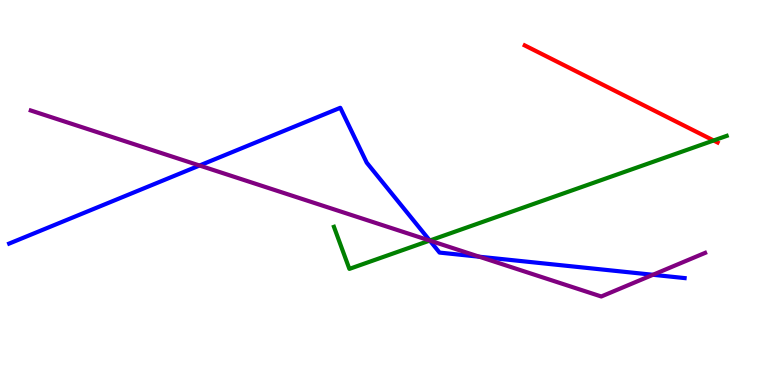[{'lines': ['blue', 'red'], 'intersections': []}, {'lines': ['green', 'red'], 'intersections': [{'x': 9.21, 'y': 6.35}]}, {'lines': ['purple', 'red'], 'intersections': []}, {'lines': ['blue', 'green'], 'intersections': [{'x': 5.55, 'y': 3.75}]}, {'lines': ['blue', 'purple'], 'intersections': [{'x': 2.57, 'y': 5.7}, {'x': 5.55, 'y': 3.75}, {'x': 6.18, 'y': 3.33}, {'x': 8.43, 'y': 2.86}]}, {'lines': ['green', 'purple'], 'intersections': [{'x': 5.54, 'y': 3.75}]}]